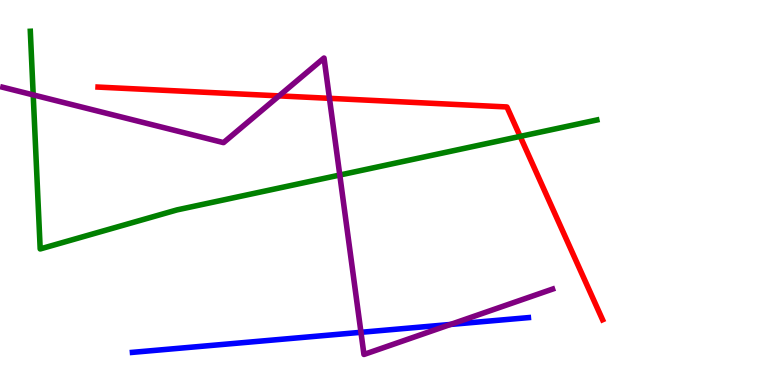[{'lines': ['blue', 'red'], 'intersections': []}, {'lines': ['green', 'red'], 'intersections': [{'x': 6.71, 'y': 6.46}]}, {'lines': ['purple', 'red'], 'intersections': [{'x': 3.6, 'y': 7.51}, {'x': 4.25, 'y': 7.45}]}, {'lines': ['blue', 'green'], 'intersections': []}, {'lines': ['blue', 'purple'], 'intersections': [{'x': 4.66, 'y': 1.37}, {'x': 5.81, 'y': 1.57}]}, {'lines': ['green', 'purple'], 'intersections': [{'x': 0.428, 'y': 7.54}, {'x': 4.38, 'y': 5.45}]}]